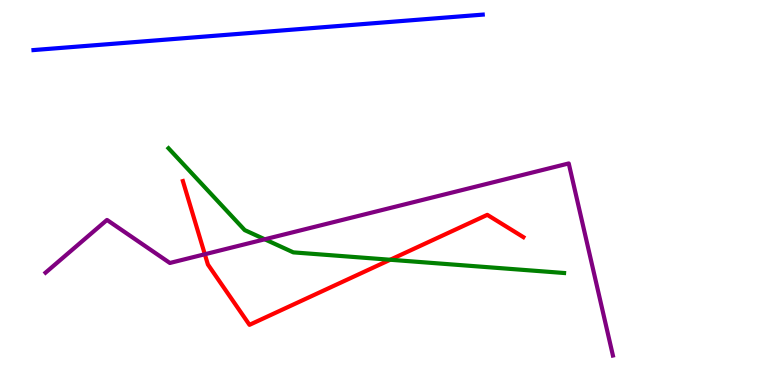[{'lines': ['blue', 'red'], 'intersections': []}, {'lines': ['green', 'red'], 'intersections': [{'x': 5.03, 'y': 3.25}]}, {'lines': ['purple', 'red'], 'intersections': [{'x': 2.64, 'y': 3.4}]}, {'lines': ['blue', 'green'], 'intersections': []}, {'lines': ['blue', 'purple'], 'intersections': []}, {'lines': ['green', 'purple'], 'intersections': [{'x': 3.42, 'y': 3.78}]}]